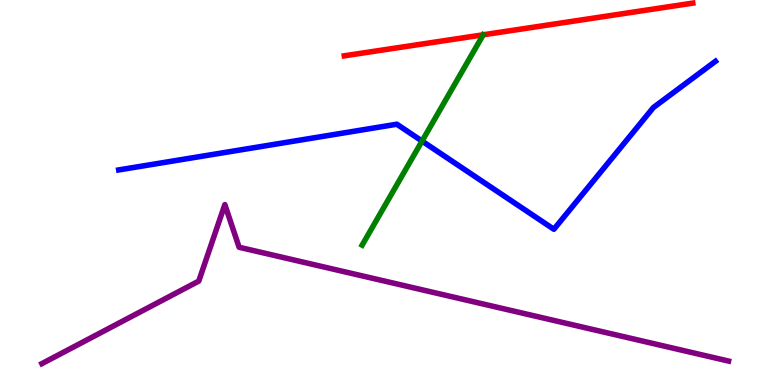[{'lines': ['blue', 'red'], 'intersections': []}, {'lines': ['green', 'red'], 'intersections': [{'x': 6.24, 'y': 9.1}]}, {'lines': ['purple', 'red'], 'intersections': []}, {'lines': ['blue', 'green'], 'intersections': [{'x': 5.45, 'y': 6.34}]}, {'lines': ['blue', 'purple'], 'intersections': []}, {'lines': ['green', 'purple'], 'intersections': []}]